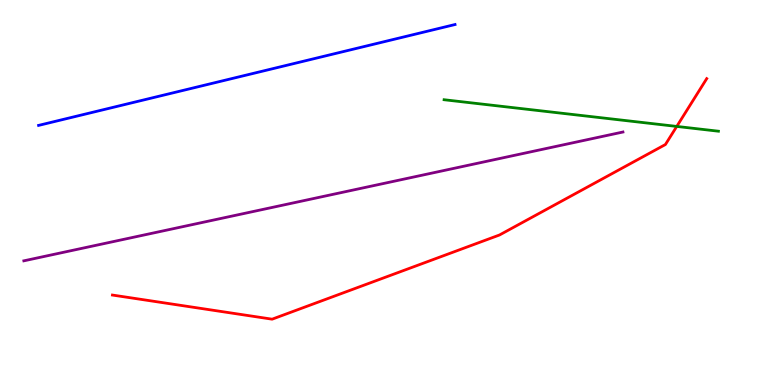[{'lines': ['blue', 'red'], 'intersections': []}, {'lines': ['green', 'red'], 'intersections': [{'x': 8.73, 'y': 6.72}]}, {'lines': ['purple', 'red'], 'intersections': []}, {'lines': ['blue', 'green'], 'intersections': []}, {'lines': ['blue', 'purple'], 'intersections': []}, {'lines': ['green', 'purple'], 'intersections': []}]